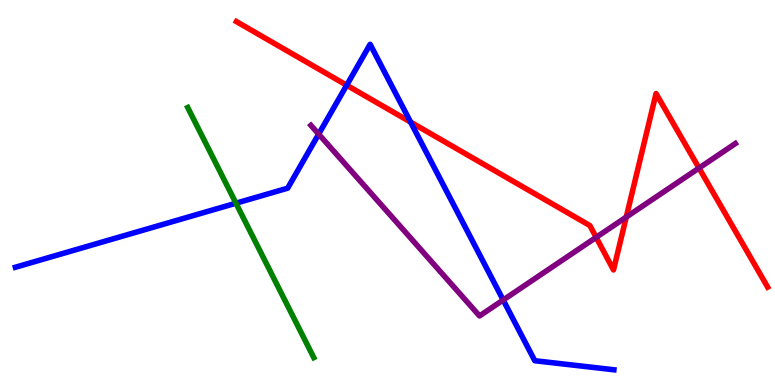[{'lines': ['blue', 'red'], 'intersections': [{'x': 4.47, 'y': 7.79}, {'x': 5.3, 'y': 6.83}]}, {'lines': ['green', 'red'], 'intersections': []}, {'lines': ['purple', 'red'], 'intersections': [{'x': 7.69, 'y': 3.84}, {'x': 8.08, 'y': 4.36}, {'x': 9.02, 'y': 5.63}]}, {'lines': ['blue', 'green'], 'intersections': [{'x': 3.04, 'y': 4.72}]}, {'lines': ['blue', 'purple'], 'intersections': [{'x': 4.11, 'y': 6.52}, {'x': 6.49, 'y': 2.21}]}, {'lines': ['green', 'purple'], 'intersections': []}]